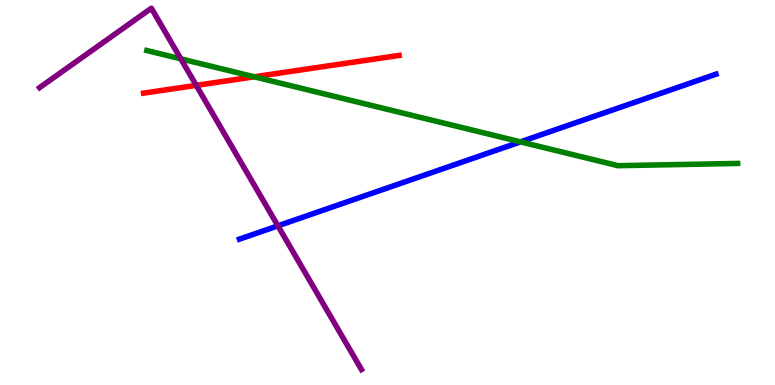[{'lines': ['blue', 'red'], 'intersections': []}, {'lines': ['green', 'red'], 'intersections': [{'x': 3.28, 'y': 8.01}]}, {'lines': ['purple', 'red'], 'intersections': [{'x': 2.53, 'y': 7.78}]}, {'lines': ['blue', 'green'], 'intersections': [{'x': 6.72, 'y': 6.32}]}, {'lines': ['blue', 'purple'], 'intersections': [{'x': 3.59, 'y': 4.13}]}, {'lines': ['green', 'purple'], 'intersections': [{'x': 2.33, 'y': 8.47}]}]